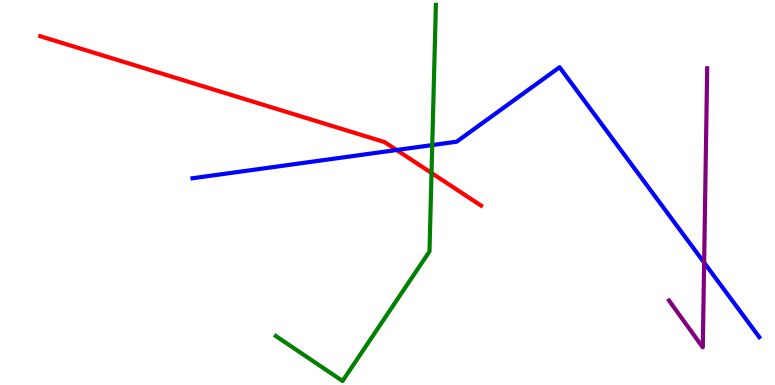[{'lines': ['blue', 'red'], 'intersections': [{'x': 5.12, 'y': 6.1}]}, {'lines': ['green', 'red'], 'intersections': [{'x': 5.57, 'y': 5.51}]}, {'lines': ['purple', 'red'], 'intersections': []}, {'lines': ['blue', 'green'], 'intersections': [{'x': 5.58, 'y': 6.23}]}, {'lines': ['blue', 'purple'], 'intersections': [{'x': 9.09, 'y': 3.18}]}, {'lines': ['green', 'purple'], 'intersections': []}]